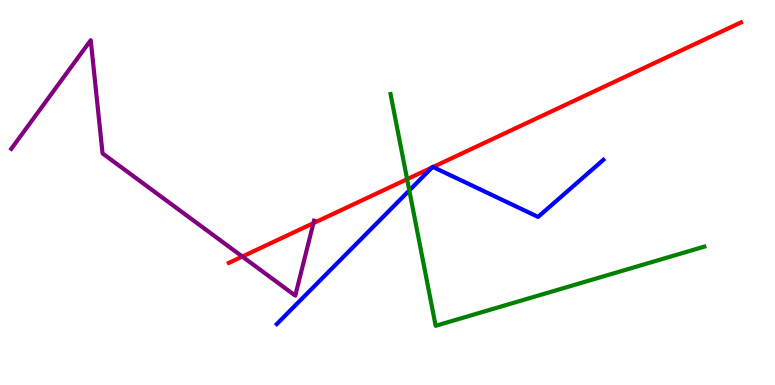[{'lines': ['blue', 'red'], 'intersections': [{'x': 5.58, 'y': 5.65}, {'x': 5.59, 'y': 5.66}]}, {'lines': ['green', 'red'], 'intersections': [{'x': 5.25, 'y': 5.35}]}, {'lines': ['purple', 'red'], 'intersections': [{'x': 3.13, 'y': 3.34}, {'x': 4.04, 'y': 4.2}]}, {'lines': ['blue', 'green'], 'intersections': [{'x': 5.28, 'y': 5.05}]}, {'lines': ['blue', 'purple'], 'intersections': []}, {'lines': ['green', 'purple'], 'intersections': []}]